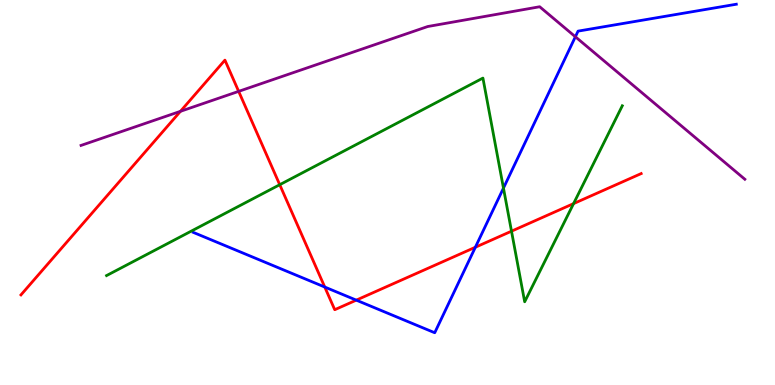[{'lines': ['blue', 'red'], 'intersections': [{'x': 4.19, 'y': 2.54}, {'x': 4.6, 'y': 2.2}, {'x': 6.13, 'y': 3.58}]}, {'lines': ['green', 'red'], 'intersections': [{'x': 3.61, 'y': 5.2}, {'x': 6.6, 'y': 4.0}, {'x': 7.4, 'y': 4.71}]}, {'lines': ['purple', 'red'], 'intersections': [{'x': 2.33, 'y': 7.11}, {'x': 3.08, 'y': 7.63}]}, {'lines': ['blue', 'green'], 'intersections': [{'x': 6.5, 'y': 5.11}]}, {'lines': ['blue', 'purple'], 'intersections': [{'x': 7.42, 'y': 9.04}]}, {'lines': ['green', 'purple'], 'intersections': []}]